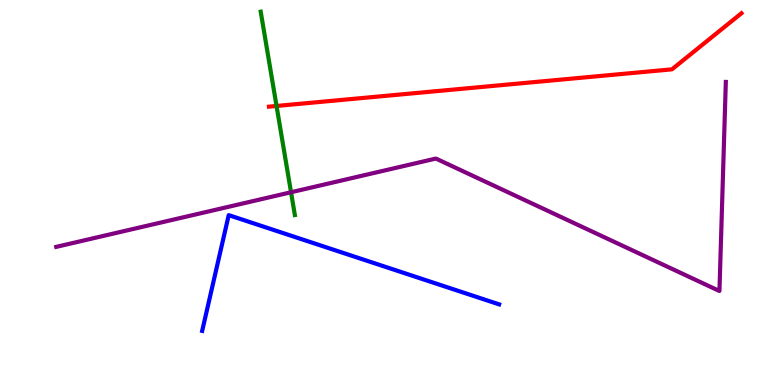[{'lines': ['blue', 'red'], 'intersections': []}, {'lines': ['green', 'red'], 'intersections': [{'x': 3.57, 'y': 7.25}]}, {'lines': ['purple', 'red'], 'intersections': []}, {'lines': ['blue', 'green'], 'intersections': []}, {'lines': ['blue', 'purple'], 'intersections': []}, {'lines': ['green', 'purple'], 'intersections': [{'x': 3.76, 'y': 5.01}]}]